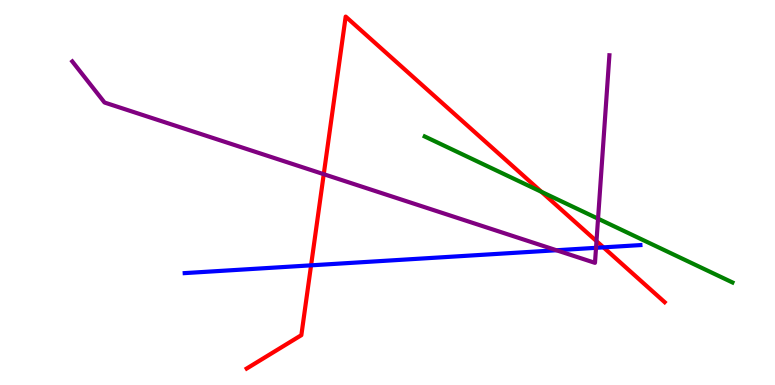[{'lines': ['blue', 'red'], 'intersections': [{'x': 4.01, 'y': 3.11}, {'x': 7.79, 'y': 3.58}]}, {'lines': ['green', 'red'], 'intersections': [{'x': 6.99, 'y': 5.02}]}, {'lines': ['purple', 'red'], 'intersections': [{'x': 4.18, 'y': 5.48}, {'x': 7.7, 'y': 3.74}]}, {'lines': ['blue', 'green'], 'intersections': []}, {'lines': ['blue', 'purple'], 'intersections': [{'x': 7.18, 'y': 3.5}, {'x': 7.69, 'y': 3.56}]}, {'lines': ['green', 'purple'], 'intersections': [{'x': 7.72, 'y': 4.32}]}]